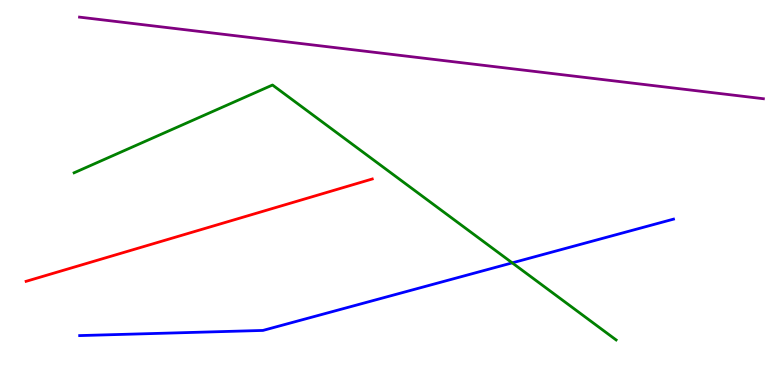[{'lines': ['blue', 'red'], 'intersections': []}, {'lines': ['green', 'red'], 'intersections': []}, {'lines': ['purple', 'red'], 'intersections': []}, {'lines': ['blue', 'green'], 'intersections': [{'x': 6.61, 'y': 3.17}]}, {'lines': ['blue', 'purple'], 'intersections': []}, {'lines': ['green', 'purple'], 'intersections': []}]